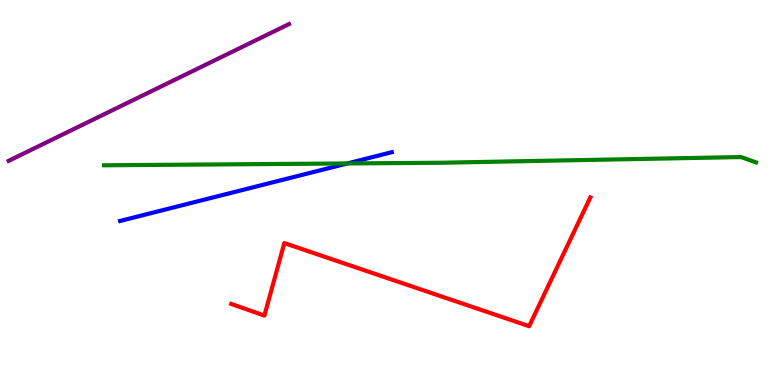[{'lines': ['blue', 'red'], 'intersections': []}, {'lines': ['green', 'red'], 'intersections': []}, {'lines': ['purple', 'red'], 'intersections': []}, {'lines': ['blue', 'green'], 'intersections': [{'x': 4.48, 'y': 5.75}]}, {'lines': ['blue', 'purple'], 'intersections': []}, {'lines': ['green', 'purple'], 'intersections': []}]